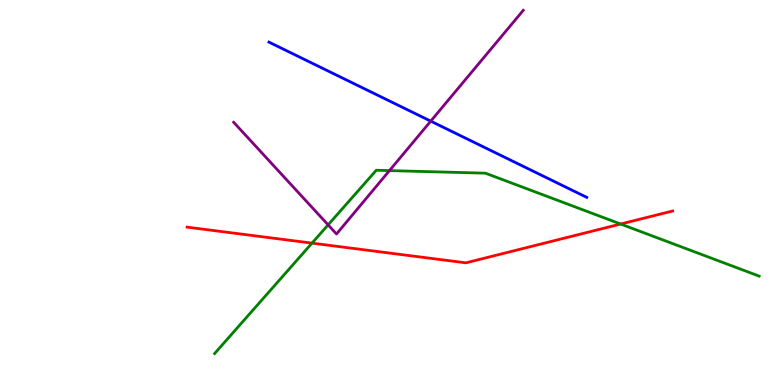[{'lines': ['blue', 'red'], 'intersections': []}, {'lines': ['green', 'red'], 'intersections': [{'x': 4.03, 'y': 3.68}, {'x': 8.01, 'y': 4.18}]}, {'lines': ['purple', 'red'], 'intersections': []}, {'lines': ['blue', 'green'], 'intersections': []}, {'lines': ['blue', 'purple'], 'intersections': [{'x': 5.56, 'y': 6.85}]}, {'lines': ['green', 'purple'], 'intersections': [{'x': 4.23, 'y': 4.16}, {'x': 5.03, 'y': 5.57}]}]